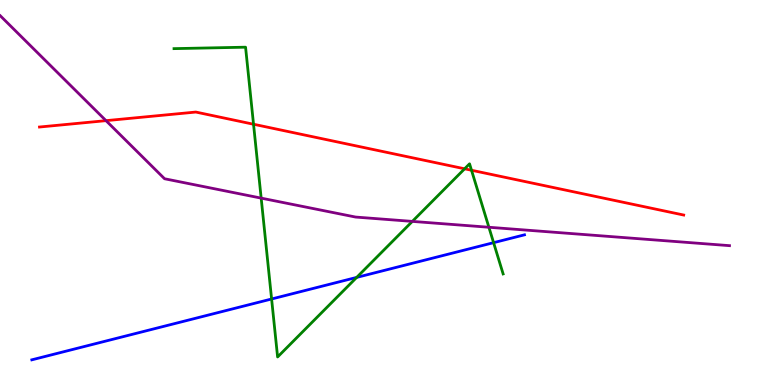[{'lines': ['blue', 'red'], 'intersections': []}, {'lines': ['green', 'red'], 'intersections': [{'x': 3.27, 'y': 6.77}, {'x': 6.0, 'y': 5.62}, {'x': 6.08, 'y': 5.58}]}, {'lines': ['purple', 'red'], 'intersections': [{'x': 1.37, 'y': 6.87}]}, {'lines': ['blue', 'green'], 'intersections': [{'x': 3.5, 'y': 2.23}, {'x': 4.6, 'y': 2.79}, {'x': 6.37, 'y': 3.7}]}, {'lines': ['blue', 'purple'], 'intersections': []}, {'lines': ['green', 'purple'], 'intersections': [{'x': 3.37, 'y': 4.85}, {'x': 5.32, 'y': 4.25}, {'x': 6.31, 'y': 4.1}]}]